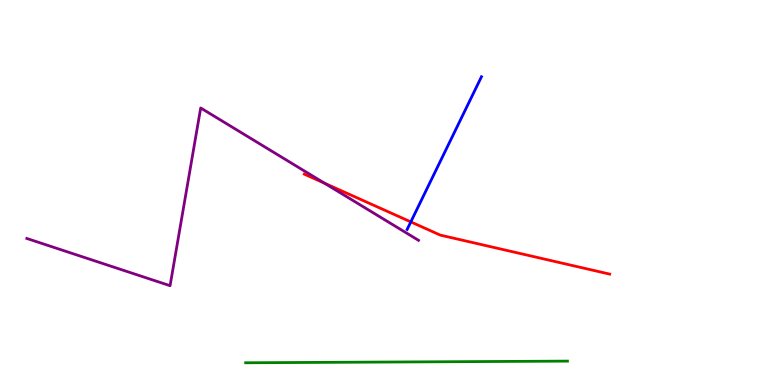[{'lines': ['blue', 'red'], 'intersections': [{'x': 5.3, 'y': 4.24}]}, {'lines': ['green', 'red'], 'intersections': []}, {'lines': ['purple', 'red'], 'intersections': [{'x': 4.19, 'y': 5.24}]}, {'lines': ['blue', 'green'], 'intersections': []}, {'lines': ['blue', 'purple'], 'intersections': []}, {'lines': ['green', 'purple'], 'intersections': []}]